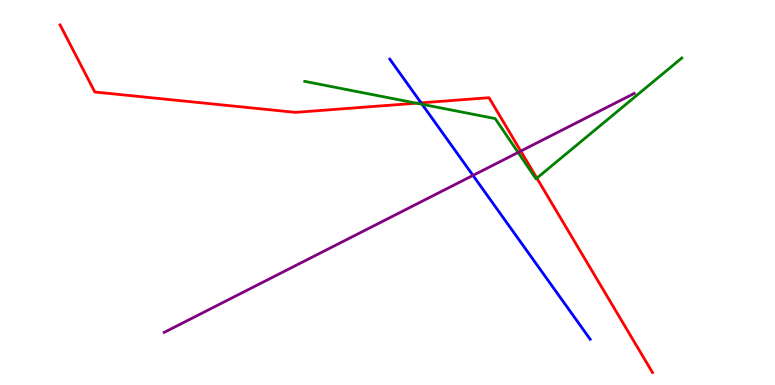[{'lines': ['blue', 'red'], 'intersections': [{'x': 5.43, 'y': 7.33}]}, {'lines': ['green', 'red'], 'intersections': [{'x': 5.37, 'y': 7.32}, {'x': 6.93, 'y': 5.37}]}, {'lines': ['purple', 'red'], 'intersections': [{'x': 6.72, 'y': 6.08}]}, {'lines': ['blue', 'green'], 'intersections': [{'x': 5.45, 'y': 7.29}]}, {'lines': ['blue', 'purple'], 'intersections': [{'x': 6.1, 'y': 5.44}]}, {'lines': ['green', 'purple'], 'intersections': [{'x': 6.69, 'y': 6.04}]}]